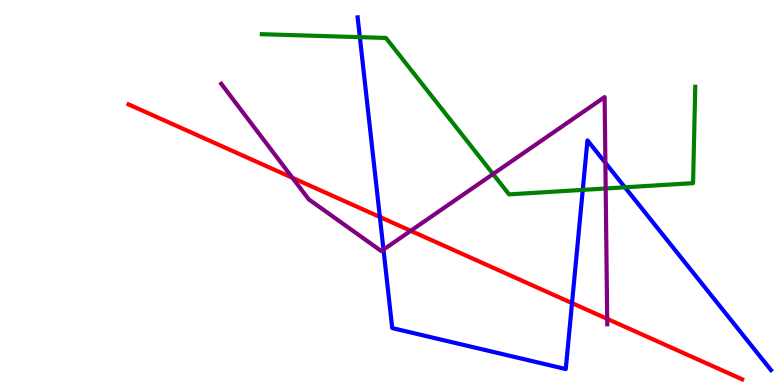[{'lines': ['blue', 'red'], 'intersections': [{'x': 4.9, 'y': 4.36}, {'x': 7.38, 'y': 2.13}]}, {'lines': ['green', 'red'], 'intersections': []}, {'lines': ['purple', 'red'], 'intersections': [{'x': 3.77, 'y': 5.38}, {'x': 5.3, 'y': 4.0}, {'x': 7.83, 'y': 1.72}]}, {'lines': ['blue', 'green'], 'intersections': [{'x': 4.64, 'y': 9.03}, {'x': 7.52, 'y': 5.07}, {'x': 8.06, 'y': 5.13}]}, {'lines': ['blue', 'purple'], 'intersections': [{'x': 4.95, 'y': 3.52}, {'x': 7.81, 'y': 5.77}]}, {'lines': ['green', 'purple'], 'intersections': [{'x': 6.36, 'y': 5.48}, {'x': 7.82, 'y': 5.1}]}]